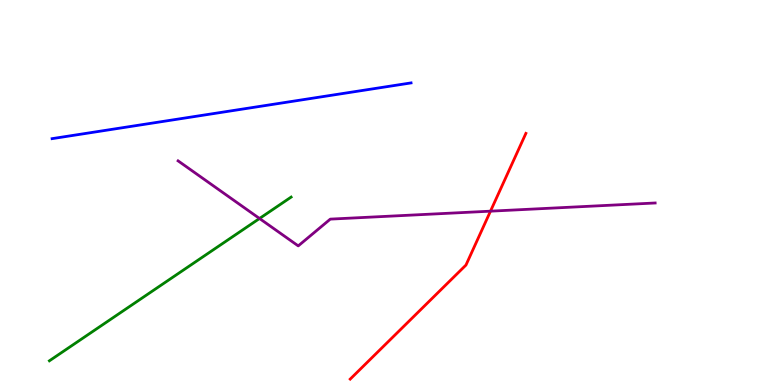[{'lines': ['blue', 'red'], 'intersections': []}, {'lines': ['green', 'red'], 'intersections': []}, {'lines': ['purple', 'red'], 'intersections': [{'x': 6.33, 'y': 4.52}]}, {'lines': ['blue', 'green'], 'intersections': []}, {'lines': ['blue', 'purple'], 'intersections': []}, {'lines': ['green', 'purple'], 'intersections': [{'x': 3.35, 'y': 4.32}]}]